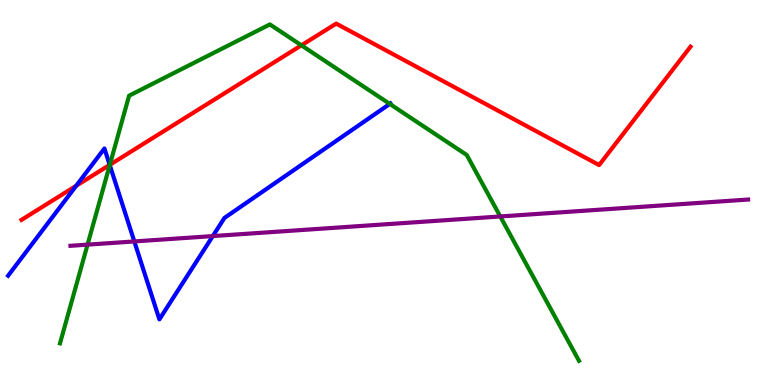[{'lines': ['blue', 'red'], 'intersections': [{'x': 0.983, 'y': 5.17}, {'x': 1.42, 'y': 5.72}]}, {'lines': ['green', 'red'], 'intersections': [{'x': 1.42, 'y': 5.72}, {'x': 3.89, 'y': 8.82}]}, {'lines': ['purple', 'red'], 'intersections': []}, {'lines': ['blue', 'green'], 'intersections': [{'x': 1.42, 'y': 5.71}, {'x': 5.03, 'y': 7.3}]}, {'lines': ['blue', 'purple'], 'intersections': [{'x': 1.73, 'y': 3.73}, {'x': 2.75, 'y': 3.87}]}, {'lines': ['green', 'purple'], 'intersections': [{'x': 1.13, 'y': 3.65}, {'x': 6.46, 'y': 4.38}]}]